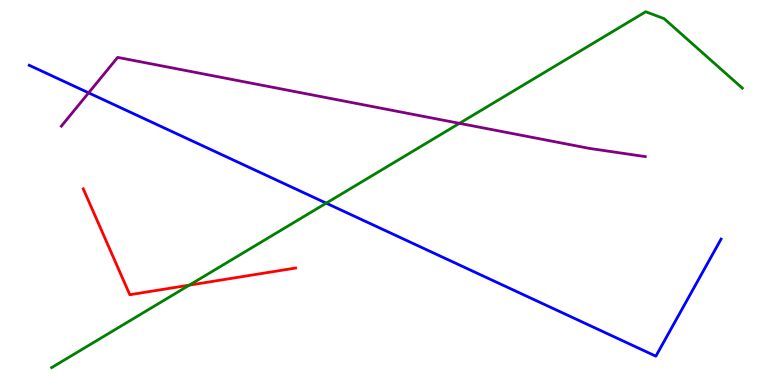[{'lines': ['blue', 'red'], 'intersections': []}, {'lines': ['green', 'red'], 'intersections': [{'x': 2.44, 'y': 2.59}]}, {'lines': ['purple', 'red'], 'intersections': []}, {'lines': ['blue', 'green'], 'intersections': [{'x': 4.21, 'y': 4.72}]}, {'lines': ['blue', 'purple'], 'intersections': [{'x': 1.14, 'y': 7.59}]}, {'lines': ['green', 'purple'], 'intersections': [{'x': 5.93, 'y': 6.8}]}]